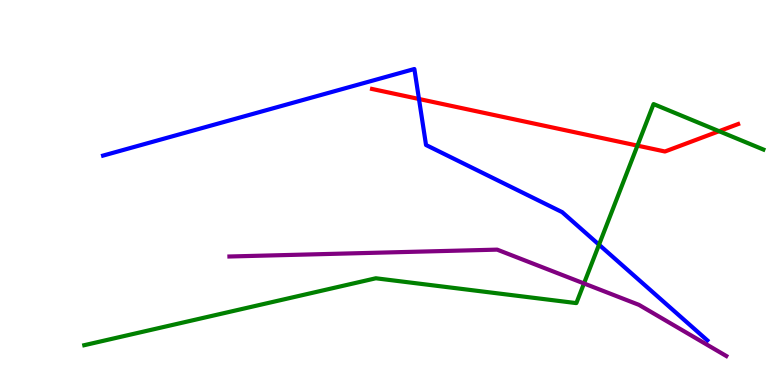[{'lines': ['blue', 'red'], 'intersections': [{'x': 5.41, 'y': 7.43}]}, {'lines': ['green', 'red'], 'intersections': [{'x': 8.23, 'y': 6.22}, {'x': 9.28, 'y': 6.59}]}, {'lines': ['purple', 'red'], 'intersections': []}, {'lines': ['blue', 'green'], 'intersections': [{'x': 7.73, 'y': 3.64}]}, {'lines': ['blue', 'purple'], 'intersections': []}, {'lines': ['green', 'purple'], 'intersections': [{'x': 7.54, 'y': 2.64}]}]